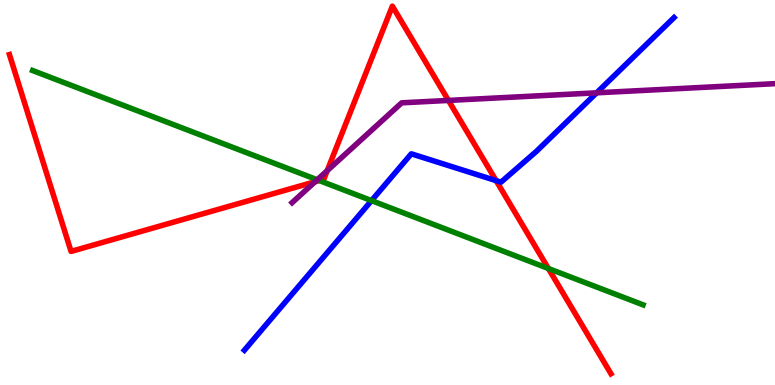[{'lines': ['blue', 'red'], 'intersections': [{'x': 6.4, 'y': 5.31}]}, {'lines': ['green', 'red'], 'intersections': [{'x': 4.12, 'y': 5.31}, {'x': 7.08, 'y': 3.03}]}, {'lines': ['purple', 'red'], 'intersections': [{'x': 4.07, 'y': 5.28}, {'x': 4.22, 'y': 5.57}, {'x': 5.79, 'y': 7.39}]}, {'lines': ['blue', 'green'], 'intersections': [{'x': 4.79, 'y': 4.79}]}, {'lines': ['blue', 'purple'], 'intersections': [{'x': 7.7, 'y': 7.59}]}, {'lines': ['green', 'purple'], 'intersections': [{'x': 4.09, 'y': 5.33}]}]